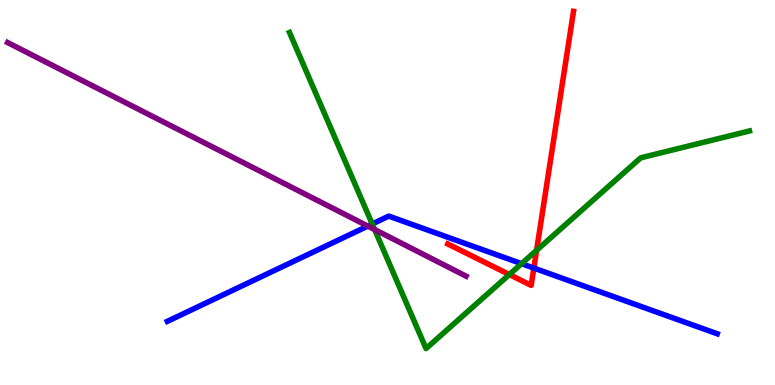[{'lines': ['blue', 'red'], 'intersections': [{'x': 6.89, 'y': 3.04}]}, {'lines': ['green', 'red'], 'intersections': [{'x': 6.57, 'y': 2.87}, {'x': 6.92, 'y': 3.5}]}, {'lines': ['purple', 'red'], 'intersections': []}, {'lines': ['blue', 'green'], 'intersections': [{'x': 4.8, 'y': 4.18}, {'x': 6.73, 'y': 3.15}]}, {'lines': ['blue', 'purple'], 'intersections': [{'x': 4.75, 'y': 4.13}]}, {'lines': ['green', 'purple'], 'intersections': [{'x': 4.83, 'y': 4.04}]}]